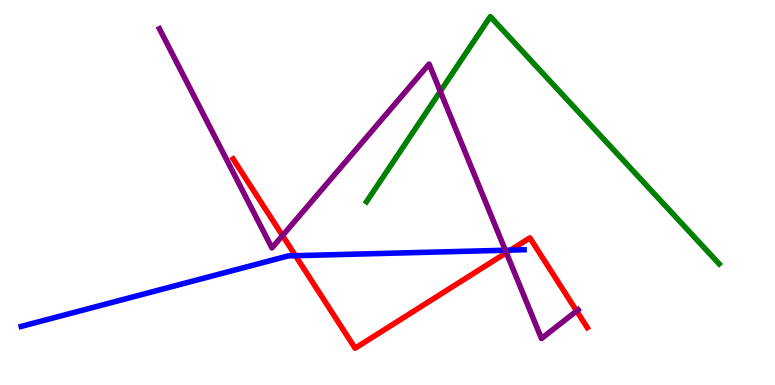[{'lines': ['blue', 'red'], 'intersections': [{'x': 3.81, 'y': 3.36}, {'x': 6.59, 'y': 3.5}]}, {'lines': ['green', 'red'], 'intersections': []}, {'lines': ['purple', 'red'], 'intersections': [{'x': 3.65, 'y': 3.88}, {'x': 6.53, 'y': 3.44}, {'x': 7.44, 'y': 1.92}]}, {'lines': ['blue', 'green'], 'intersections': []}, {'lines': ['blue', 'purple'], 'intersections': [{'x': 6.52, 'y': 3.5}]}, {'lines': ['green', 'purple'], 'intersections': [{'x': 5.68, 'y': 7.63}]}]